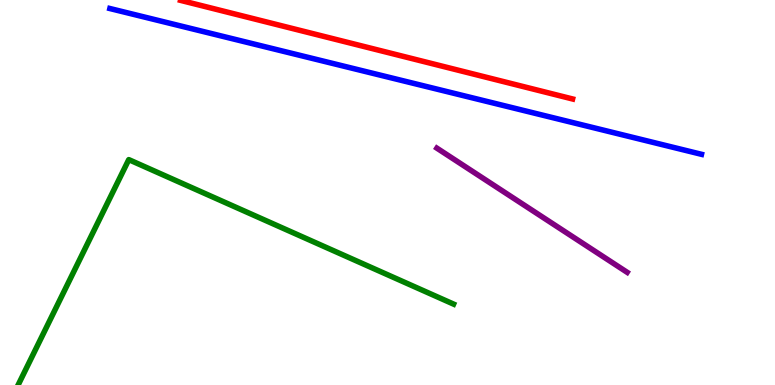[{'lines': ['blue', 'red'], 'intersections': []}, {'lines': ['green', 'red'], 'intersections': []}, {'lines': ['purple', 'red'], 'intersections': []}, {'lines': ['blue', 'green'], 'intersections': []}, {'lines': ['blue', 'purple'], 'intersections': []}, {'lines': ['green', 'purple'], 'intersections': []}]